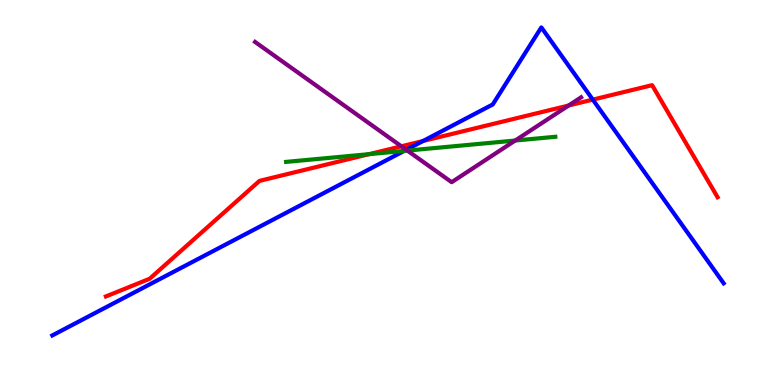[{'lines': ['blue', 'red'], 'intersections': [{'x': 5.46, 'y': 6.34}, {'x': 7.65, 'y': 7.41}]}, {'lines': ['green', 'red'], 'intersections': [{'x': 4.76, 'y': 6.0}]}, {'lines': ['purple', 'red'], 'intersections': [{'x': 5.18, 'y': 6.2}, {'x': 7.34, 'y': 7.26}]}, {'lines': ['blue', 'green'], 'intersections': [{'x': 5.22, 'y': 6.08}]}, {'lines': ['blue', 'purple'], 'intersections': [{'x': 5.24, 'y': 6.11}]}, {'lines': ['green', 'purple'], 'intersections': [{'x': 5.26, 'y': 6.09}, {'x': 6.65, 'y': 6.35}]}]